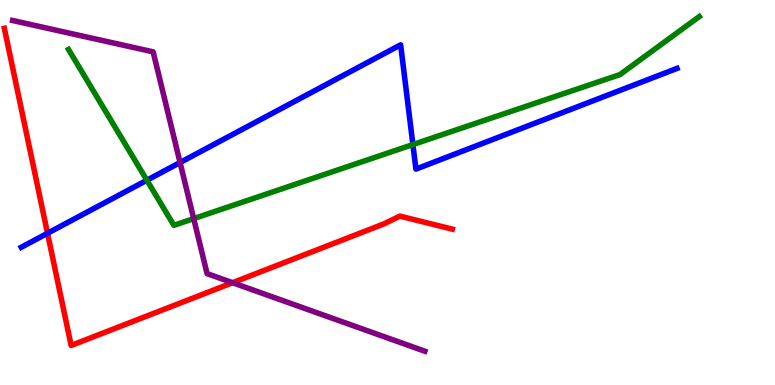[{'lines': ['blue', 'red'], 'intersections': [{'x': 0.613, 'y': 3.94}]}, {'lines': ['green', 'red'], 'intersections': []}, {'lines': ['purple', 'red'], 'intersections': [{'x': 3.0, 'y': 2.66}]}, {'lines': ['blue', 'green'], 'intersections': [{'x': 1.9, 'y': 5.32}, {'x': 5.33, 'y': 6.25}]}, {'lines': ['blue', 'purple'], 'intersections': [{'x': 2.32, 'y': 5.78}]}, {'lines': ['green', 'purple'], 'intersections': [{'x': 2.5, 'y': 4.32}]}]